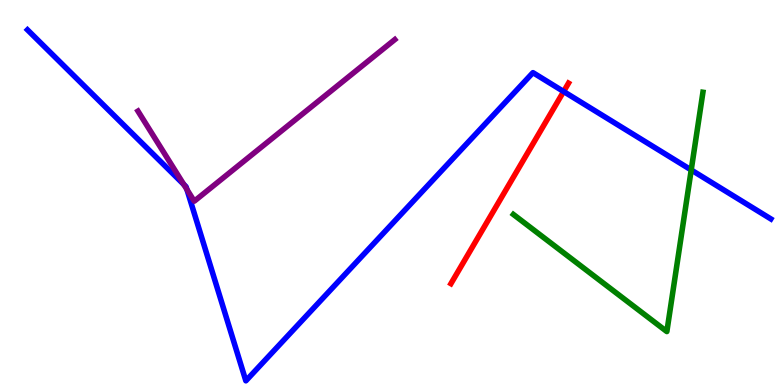[{'lines': ['blue', 'red'], 'intersections': [{'x': 7.27, 'y': 7.62}]}, {'lines': ['green', 'red'], 'intersections': []}, {'lines': ['purple', 'red'], 'intersections': []}, {'lines': ['blue', 'green'], 'intersections': [{'x': 8.92, 'y': 5.59}]}, {'lines': ['blue', 'purple'], 'intersections': [{'x': 2.37, 'y': 5.21}, {'x': 2.41, 'y': 5.08}]}, {'lines': ['green', 'purple'], 'intersections': []}]